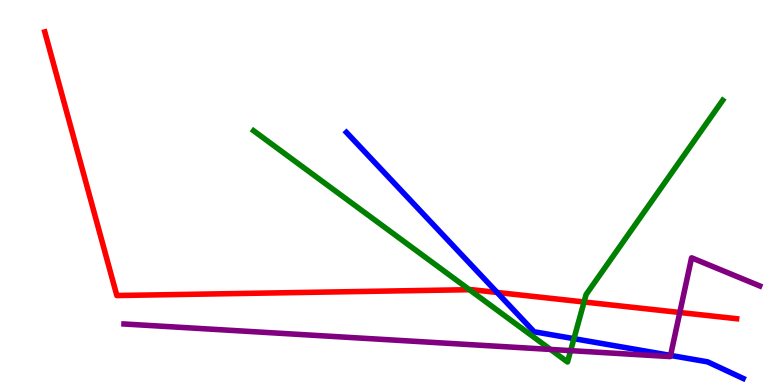[{'lines': ['blue', 'red'], 'intersections': [{'x': 6.41, 'y': 2.4}]}, {'lines': ['green', 'red'], 'intersections': [{'x': 6.06, 'y': 2.48}, {'x': 7.54, 'y': 2.16}]}, {'lines': ['purple', 'red'], 'intersections': [{'x': 8.77, 'y': 1.88}]}, {'lines': ['blue', 'green'], 'intersections': [{'x': 7.41, 'y': 1.2}]}, {'lines': ['blue', 'purple'], 'intersections': [{'x': 8.65, 'y': 0.768}]}, {'lines': ['green', 'purple'], 'intersections': [{'x': 7.1, 'y': 0.924}, {'x': 7.36, 'y': 0.893}]}]